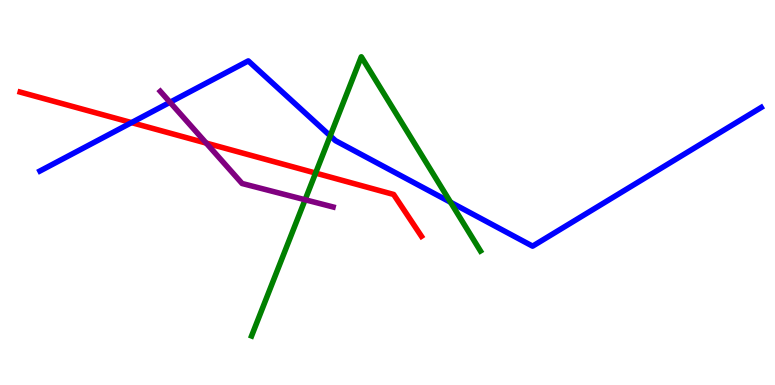[{'lines': ['blue', 'red'], 'intersections': [{'x': 1.7, 'y': 6.82}]}, {'lines': ['green', 'red'], 'intersections': [{'x': 4.07, 'y': 5.5}]}, {'lines': ['purple', 'red'], 'intersections': [{'x': 2.66, 'y': 6.28}]}, {'lines': ['blue', 'green'], 'intersections': [{'x': 4.26, 'y': 6.47}, {'x': 5.81, 'y': 4.75}]}, {'lines': ['blue', 'purple'], 'intersections': [{'x': 2.19, 'y': 7.34}]}, {'lines': ['green', 'purple'], 'intersections': [{'x': 3.94, 'y': 4.81}]}]